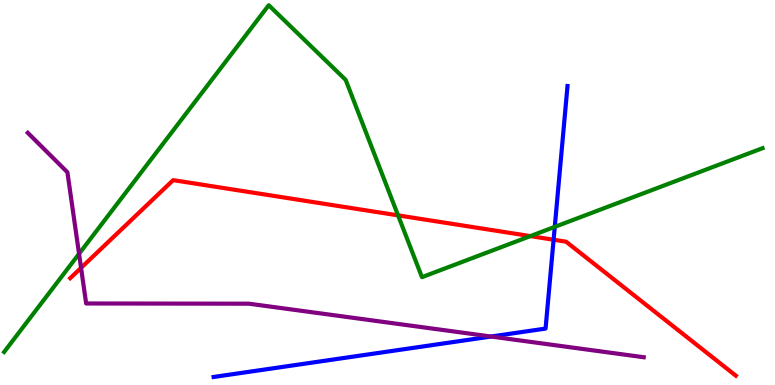[{'lines': ['blue', 'red'], 'intersections': [{'x': 7.14, 'y': 3.77}]}, {'lines': ['green', 'red'], 'intersections': [{'x': 5.14, 'y': 4.41}, {'x': 6.84, 'y': 3.87}]}, {'lines': ['purple', 'red'], 'intersections': [{'x': 1.05, 'y': 3.04}]}, {'lines': ['blue', 'green'], 'intersections': [{'x': 7.16, 'y': 4.11}]}, {'lines': ['blue', 'purple'], 'intersections': [{'x': 6.34, 'y': 1.26}]}, {'lines': ['green', 'purple'], 'intersections': [{'x': 1.02, 'y': 3.41}]}]